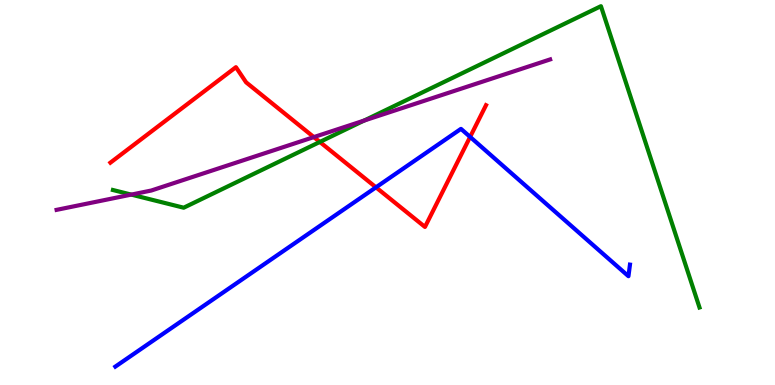[{'lines': ['blue', 'red'], 'intersections': [{'x': 4.85, 'y': 5.13}, {'x': 6.07, 'y': 6.44}]}, {'lines': ['green', 'red'], 'intersections': [{'x': 4.13, 'y': 6.31}]}, {'lines': ['purple', 'red'], 'intersections': [{'x': 4.05, 'y': 6.44}]}, {'lines': ['blue', 'green'], 'intersections': []}, {'lines': ['blue', 'purple'], 'intersections': []}, {'lines': ['green', 'purple'], 'intersections': [{'x': 1.69, 'y': 4.95}, {'x': 4.7, 'y': 6.87}]}]